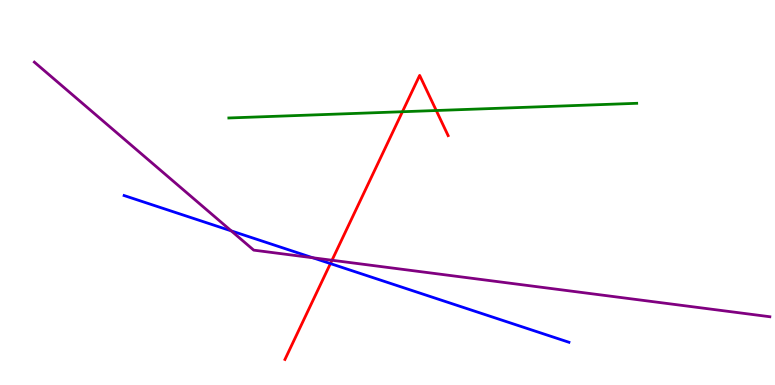[{'lines': ['blue', 'red'], 'intersections': [{'x': 4.26, 'y': 3.15}]}, {'lines': ['green', 'red'], 'intersections': [{'x': 5.19, 'y': 7.1}, {'x': 5.63, 'y': 7.13}]}, {'lines': ['purple', 'red'], 'intersections': [{'x': 4.28, 'y': 3.24}]}, {'lines': ['blue', 'green'], 'intersections': []}, {'lines': ['blue', 'purple'], 'intersections': [{'x': 2.98, 'y': 4.0}, {'x': 4.04, 'y': 3.31}]}, {'lines': ['green', 'purple'], 'intersections': []}]